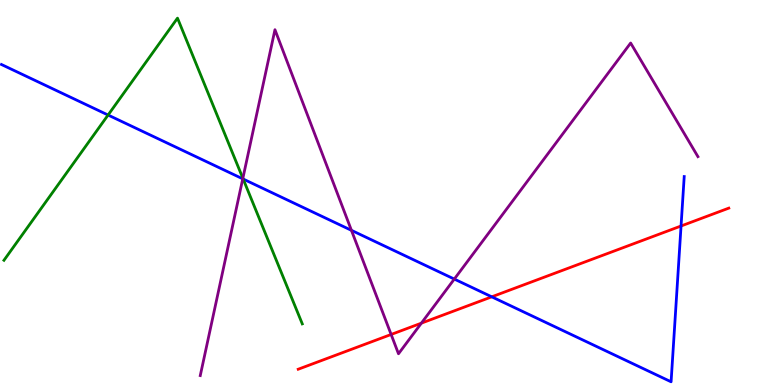[{'lines': ['blue', 'red'], 'intersections': [{'x': 6.35, 'y': 2.29}, {'x': 8.79, 'y': 4.13}]}, {'lines': ['green', 'red'], 'intersections': []}, {'lines': ['purple', 'red'], 'intersections': [{'x': 5.05, 'y': 1.31}, {'x': 5.44, 'y': 1.61}]}, {'lines': ['blue', 'green'], 'intersections': [{'x': 1.39, 'y': 7.01}, {'x': 3.14, 'y': 5.35}]}, {'lines': ['blue', 'purple'], 'intersections': [{'x': 3.13, 'y': 5.35}, {'x': 4.53, 'y': 4.02}, {'x': 5.86, 'y': 2.75}]}, {'lines': ['green', 'purple'], 'intersections': [{'x': 3.13, 'y': 5.37}]}]